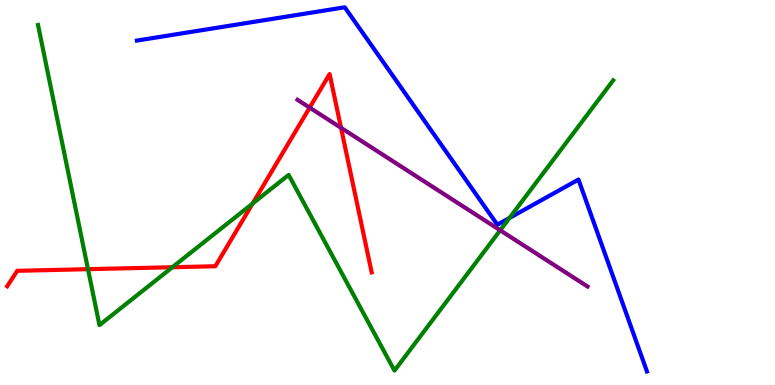[{'lines': ['blue', 'red'], 'intersections': []}, {'lines': ['green', 'red'], 'intersections': [{'x': 1.14, 'y': 3.01}, {'x': 2.22, 'y': 3.06}, {'x': 3.26, 'y': 4.71}]}, {'lines': ['purple', 'red'], 'intersections': [{'x': 4.0, 'y': 7.2}, {'x': 4.4, 'y': 6.68}]}, {'lines': ['blue', 'green'], 'intersections': [{'x': 6.57, 'y': 4.34}]}, {'lines': ['blue', 'purple'], 'intersections': []}, {'lines': ['green', 'purple'], 'intersections': [{'x': 6.45, 'y': 4.02}]}]